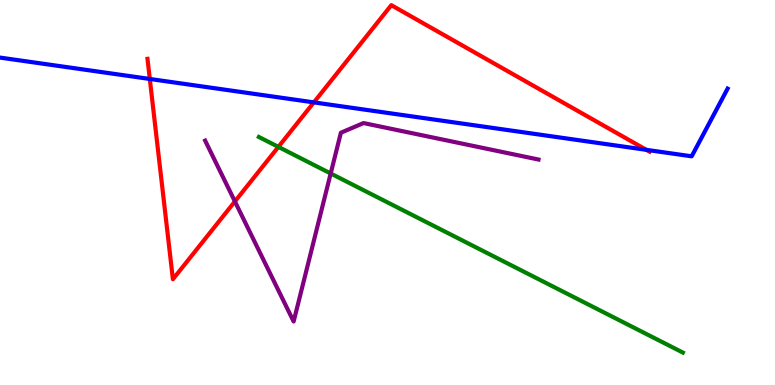[{'lines': ['blue', 'red'], 'intersections': [{'x': 1.93, 'y': 7.95}, {'x': 4.05, 'y': 7.34}, {'x': 8.34, 'y': 6.11}]}, {'lines': ['green', 'red'], 'intersections': [{'x': 3.59, 'y': 6.18}]}, {'lines': ['purple', 'red'], 'intersections': [{'x': 3.03, 'y': 4.77}]}, {'lines': ['blue', 'green'], 'intersections': []}, {'lines': ['blue', 'purple'], 'intersections': []}, {'lines': ['green', 'purple'], 'intersections': [{'x': 4.27, 'y': 5.49}]}]